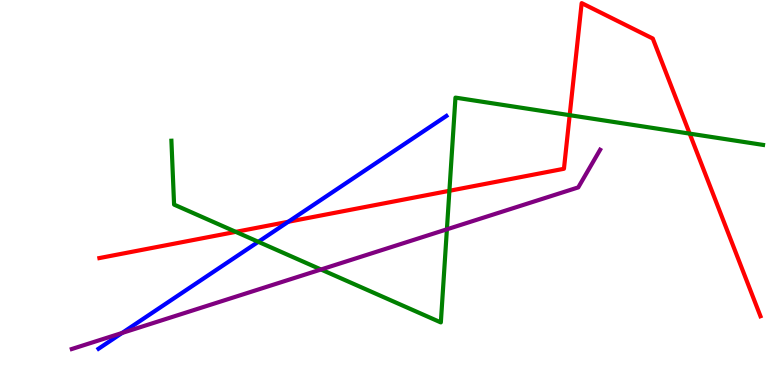[{'lines': ['blue', 'red'], 'intersections': [{'x': 3.72, 'y': 4.24}]}, {'lines': ['green', 'red'], 'intersections': [{'x': 3.04, 'y': 3.98}, {'x': 5.8, 'y': 5.04}, {'x': 7.35, 'y': 7.01}, {'x': 8.9, 'y': 6.53}]}, {'lines': ['purple', 'red'], 'intersections': []}, {'lines': ['blue', 'green'], 'intersections': [{'x': 3.33, 'y': 3.72}]}, {'lines': ['blue', 'purple'], 'intersections': [{'x': 1.58, 'y': 1.35}]}, {'lines': ['green', 'purple'], 'intersections': [{'x': 4.14, 'y': 3.0}, {'x': 5.77, 'y': 4.04}]}]